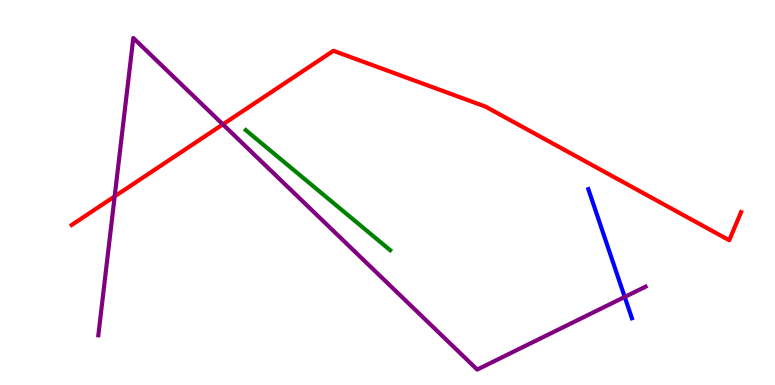[{'lines': ['blue', 'red'], 'intersections': []}, {'lines': ['green', 'red'], 'intersections': []}, {'lines': ['purple', 'red'], 'intersections': [{'x': 1.48, 'y': 4.9}, {'x': 2.88, 'y': 6.77}]}, {'lines': ['blue', 'green'], 'intersections': []}, {'lines': ['blue', 'purple'], 'intersections': [{'x': 8.06, 'y': 2.29}]}, {'lines': ['green', 'purple'], 'intersections': []}]